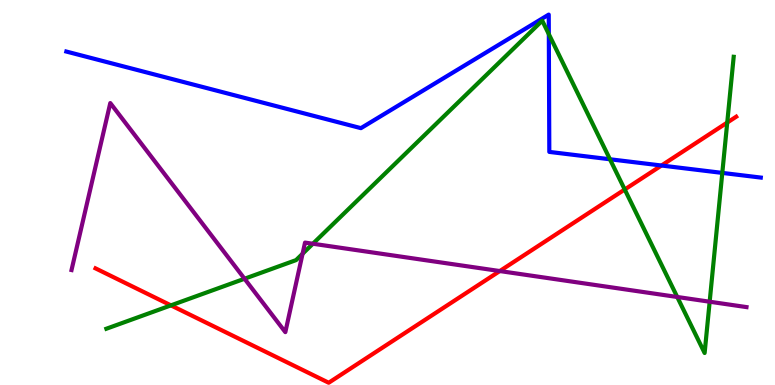[{'lines': ['blue', 'red'], 'intersections': [{'x': 8.53, 'y': 5.7}]}, {'lines': ['green', 'red'], 'intersections': [{'x': 2.21, 'y': 2.07}, {'x': 8.06, 'y': 5.08}, {'x': 9.38, 'y': 6.82}]}, {'lines': ['purple', 'red'], 'intersections': [{'x': 6.45, 'y': 2.96}]}, {'lines': ['blue', 'green'], 'intersections': [{'x': 7.08, 'y': 9.11}, {'x': 7.87, 'y': 5.86}, {'x': 9.32, 'y': 5.51}]}, {'lines': ['blue', 'purple'], 'intersections': []}, {'lines': ['green', 'purple'], 'intersections': [{'x': 3.16, 'y': 2.76}, {'x': 3.9, 'y': 3.41}, {'x': 4.04, 'y': 3.67}, {'x': 8.74, 'y': 2.29}, {'x': 9.16, 'y': 2.16}]}]